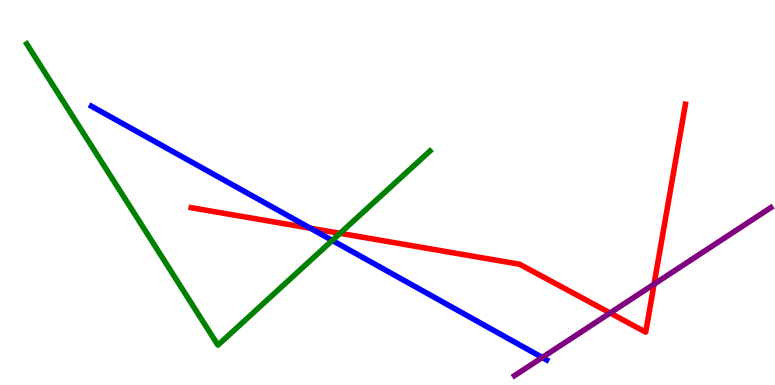[{'lines': ['blue', 'red'], 'intersections': [{'x': 4.0, 'y': 4.07}]}, {'lines': ['green', 'red'], 'intersections': [{'x': 4.39, 'y': 3.94}]}, {'lines': ['purple', 'red'], 'intersections': [{'x': 7.87, 'y': 1.87}, {'x': 8.44, 'y': 2.62}]}, {'lines': ['blue', 'green'], 'intersections': [{'x': 4.29, 'y': 3.76}]}, {'lines': ['blue', 'purple'], 'intersections': [{'x': 7.0, 'y': 0.715}]}, {'lines': ['green', 'purple'], 'intersections': []}]